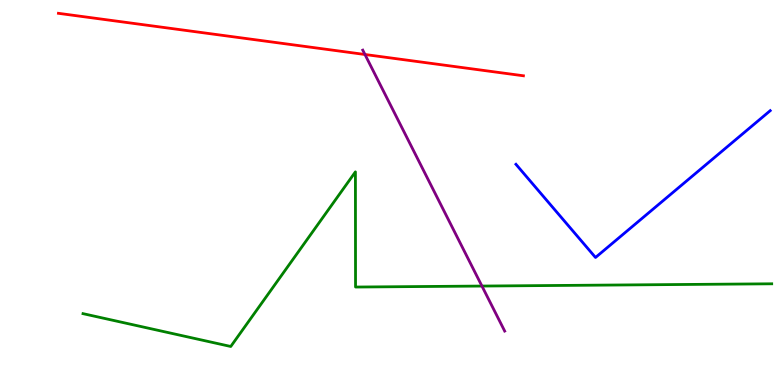[{'lines': ['blue', 'red'], 'intersections': []}, {'lines': ['green', 'red'], 'intersections': []}, {'lines': ['purple', 'red'], 'intersections': [{'x': 4.71, 'y': 8.58}]}, {'lines': ['blue', 'green'], 'intersections': []}, {'lines': ['blue', 'purple'], 'intersections': []}, {'lines': ['green', 'purple'], 'intersections': [{'x': 6.22, 'y': 2.57}]}]